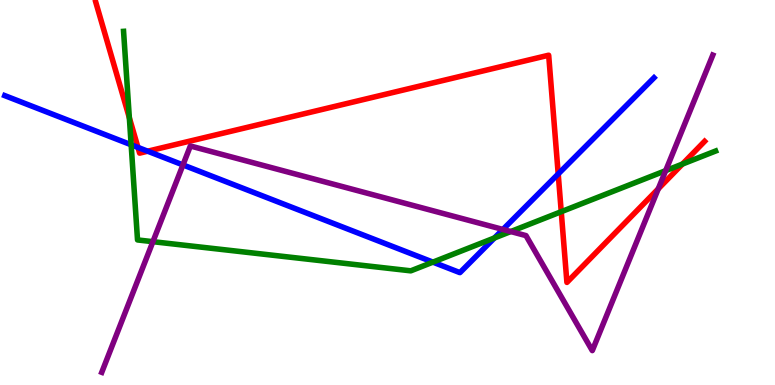[{'lines': ['blue', 'red'], 'intersections': [{'x': 1.78, 'y': 6.17}, {'x': 1.91, 'y': 6.07}, {'x': 7.2, 'y': 5.48}]}, {'lines': ['green', 'red'], 'intersections': [{'x': 1.67, 'y': 6.94}, {'x': 7.24, 'y': 4.5}, {'x': 8.81, 'y': 5.74}]}, {'lines': ['purple', 'red'], 'intersections': [{'x': 8.49, 'y': 5.1}]}, {'lines': ['blue', 'green'], 'intersections': [{'x': 1.69, 'y': 6.24}, {'x': 5.59, 'y': 3.19}, {'x': 6.38, 'y': 3.82}]}, {'lines': ['blue', 'purple'], 'intersections': [{'x': 2.36, 'y': 5.72}, {'x': 6.49, 'y': 4.04}]}, {'lines': ['green', 'purple'], 'intersections': [{'x': 1.97, 'y': 3.72}, {'x': 6.59, 'y': 3.99}, {'x': 8.59, 'y': 5.57}]}]